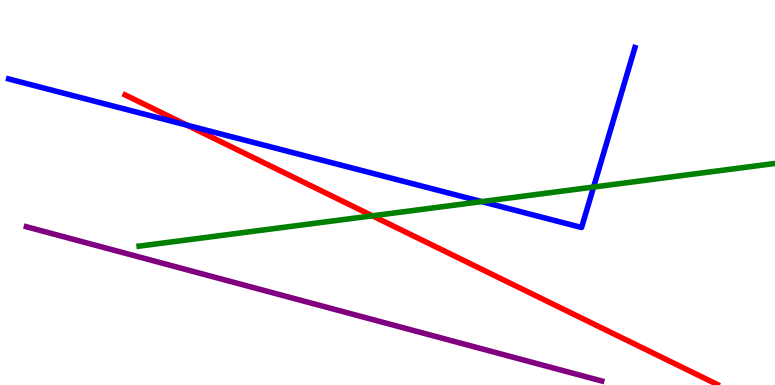[{'lines': ['blue', 'red'], 'intersections': [{'x': 2.41, 'y': 6.75}]}, {'lines': ['green', 'red'], 'intersections': [{'x': 4.8, 'y': 4.39}]}, {'lines': ['purple', 'red'], 'intersections': []}, {'lines': ['blue', 'green'], 'intersections': [{'x': 6.22, 'y': 4.76}, {'x': 7.66, 'y': 5.14}]}, {'lines': ['blue', 'purple'], 'intersections': []}, {'lines': ['green', 'purple'], 'intersections': []}]